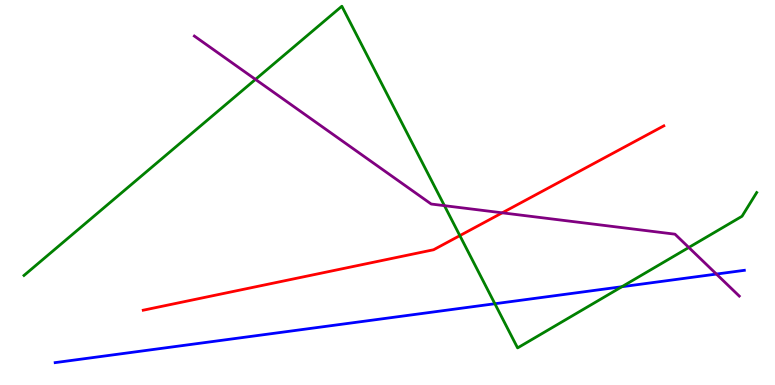[{'lines': ['blue', 'red'], 'intersections': []}, {'lines': ['green', 'red'], 'intersections': [{'x': 5.93, 'y': 3.88}]}, {'lines': ['purple', 'red'], 'intersections': [{'x': 6.48, 'y': 4.47}]}, {'lines': ['blue', 'green'], 'intersections': [{'x': 6.39, 'y': 2.11}, {'x': 8.02, 'y': 2.55}]}, {'lines': ['blue', 'purple'], 'intersections': [{'x': 9.24, 'y': 2.88}]}, {'lines': ['green', 'purple'], 'intersections': [{'x': 3.3, 'y': 7.94}, {'x': 5.73, 'y': 4.66}, {'x': 8.89, 'y': 3.57}]}]